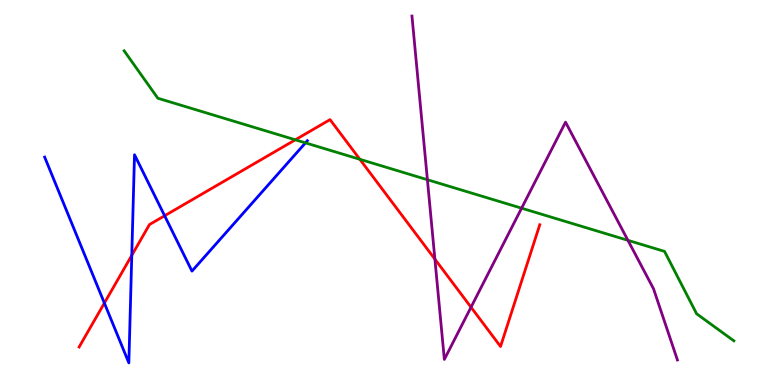[{'lines': ['blue', 'red'], 'intersections': [{'x': 1.35, 'y': 2.13}, {'x': 1.7, 'y': 3.37}, {'x': 2.12, 'y': 4.4}]}, {'lines': ['green', 'red'], 'intersections': [{'x': 3.81, 'y': 6.37}, {'x': 4.64, 'y': 5.86}]}, {'lines': ['purple', 'red'], 'intersections': [{'x': 5.61, 'y': 3.27}, {'x': 6.08, 'y': 2.02}]}, {'lines': ['blue', 'green'], 'intersections': [{'x': 3.94, 'y': 6.29}]}, {'lines': ['blue', 'purple'], 'intersections': []}, {'lines': ['green', 'purple'], 'intersections': [{'x': 5.51, 'y': 5.33}, {'x': 6.73, 'y': 4.59}, {'x': 8.1, 'y': 3.76}]}]